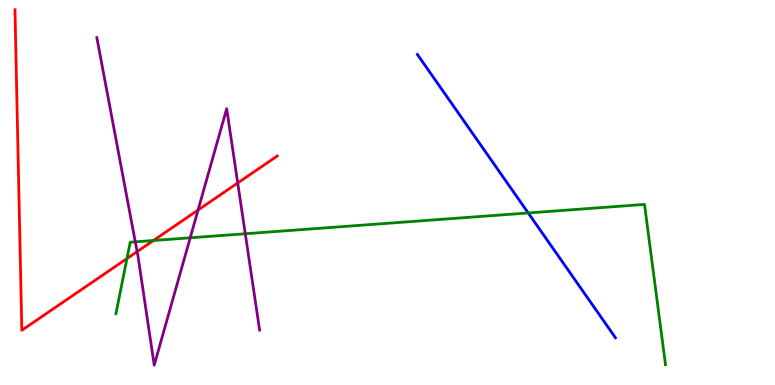[{'lines': ['blue', 'red'], 'intersections': []}, {'lines': ['green', 'red'], 'intersections': [{'x': 1.64, 'y': 3.28}, {'x': 1.98, 'y': 3.75}]}, {'lines': ['purple', 'red'], 'intersections': [{'x': 1.77, 'y': 3.46}, {'x': 2.56, 'y': 4.54}, {'x': 3.07, 'y': 5.25}]}, {'lines': ['blue', 'green'], 'intersections': [{'x': 6.82, 'y': 4.47}]}, {'lines': ['blue', 'purple'], 'intersections': []}, {'lines': ['green', 'purple'], 'intersections': [{'x': 1.75, 'y': 3.72}, {'x': 2.45, 'y': 3.82}, {'x': 3.16, 'y': 3.93}]}]